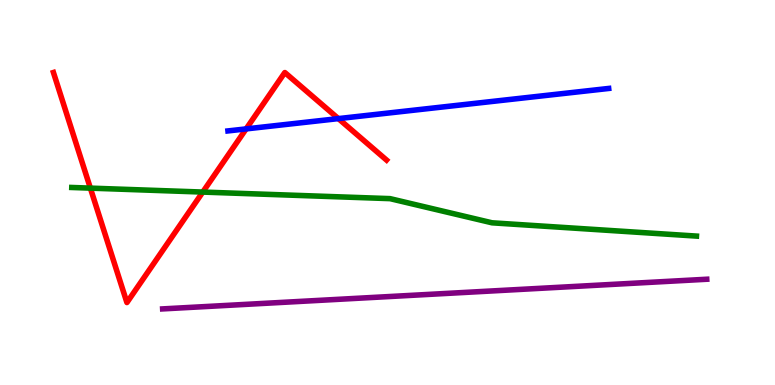[{'lines': ['blue', 'red'], 'intersections': [{'x': 3.18, 'y': 6.65}, {'x': 4.37, 'y': 6.92}]}, {'lines': ['green', 'red'], 'intersections': [{'x': 1.17, 'y': 5.11}, {'x': 2.62, 'y': 5.01}]}, {'lines': ['purple', 'red'], 'intersections': []}, {'lines': ['blue', 'green'], 'intersections': []}, {'lines': ['blue', 'purple'], 'intersections': []}, {'lines': ['green', 'purple'], 'intersections': []}]